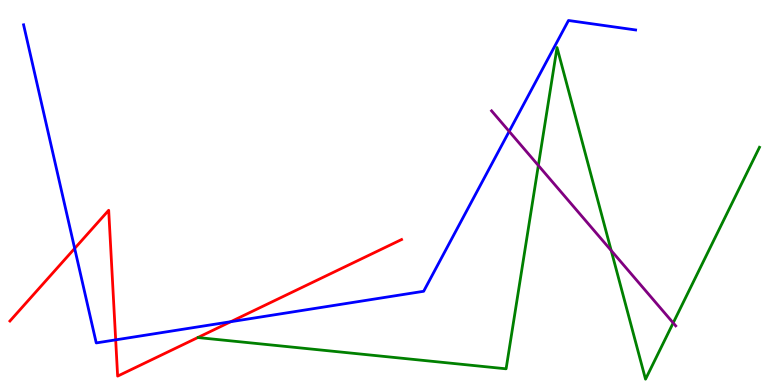[{'lines': ['blue', 'red'], 'intersections': [{'x': 0.963, 'y': 3.55}, {'x': 1.49, 'y': 1.17}, {'x': 2.98, 'y': 1.64}]}, {'lines': ['green', 'red'], 'intersections': []}, {'lines': ['purple', 'red'], 'intersections': []}, {'lines': ['blue', 'green'], 'intersections': []}, {'lines': ['blue', 'purple'], 'intersections': [{'x': 6.57, 'y': 6.59}]}, {'lines': ['green', 'purple'], 'intersections': [{'x': 6.95, 'y': 5.7}, {'x': 7.89, 'y': 3.49}, {'x': 8.69, 'y': 1.61}]}]